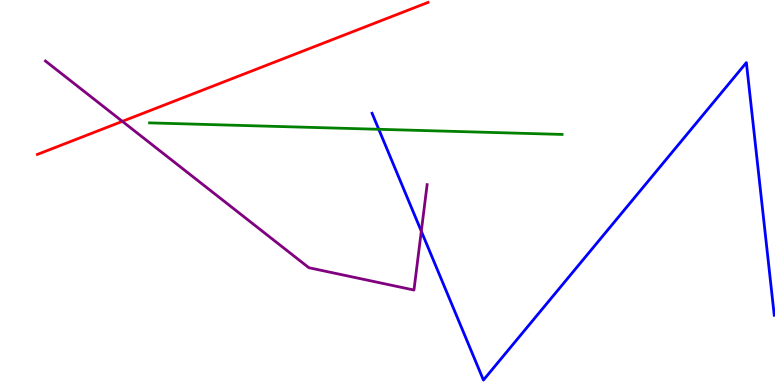[{'lines': ['blue', 'red'], 'intersections': []}, {'lines': ['green', 'red'], 'intersections': []}, {'lines': ['purple', 'red'], 'intersections': [{'x': 1.58, 'y': 6.85}]}, {'lines': ['blue', 'green'], 'intersections': [{'x': 4.89, 'y': 6.64}]}, {'lines': ['blue', 'purple'], 'intersections': [{'x': 5.44, 'y': 3.99}]}, {'lines': ['green', 'purple'], 'intersections': []}]